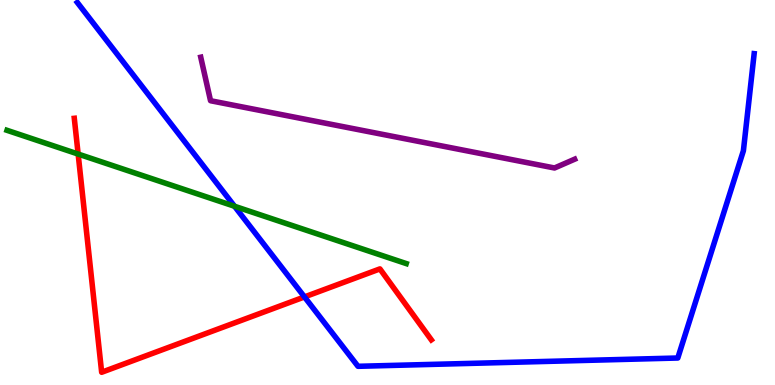[{'lines': ['blue', 'red'], 'intersections': [{'x': 3.93, 'y': 2.29}]}, {'lines': ['green', 'red'], 'intersections': [{'x': 1.01, 'y': 6.0}]}, {'lines': ['purple', 'red'], 'intersections': []}, {'lines': ['blue', 'green'], 'intersections': [{'x': 3.03, 'y': 4.64}]}, {'lines': ['blue', 'purple'], 'intersections': []}, {'lines': ['green', 'purple'], 'intersections': []}]